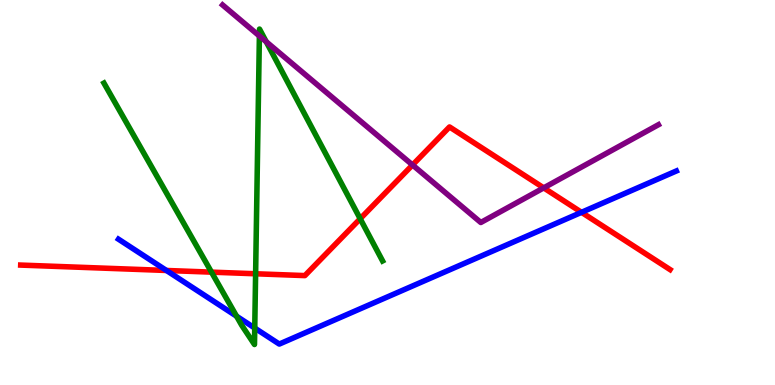[{'lines': ['blue', 'red'], 'intersections': [{'x': 2.15, 'y': 2.97}, {'x': 7.5, 'y': 4.49}]}, {'lines': ['green', 'red'], 'intersections': [{'x': 2.73, 'y': 2.93}, {'x': 3.3, 'y': 2.89}, {'x': 4.65, 'y': 4.32}]}, {'lines': ['purple', 'red'], 'intersections': [{'x': 5.32, 'y': 5.72}, {'x': 7.02, 'y': 5.12}]}, {'lines': ['blue', 'green'], 'intersections': [{'x': 3.05, 'y': 1.79}, {'x': 3.29, 'y': 1.48}]}, {'lines': ['blue', 'purple'], 'intersections': []}, {'lines': ['green', 'purple'], 'intersections': [{'x': 3.35, 'y': 9.07}, {'x': 3.44, 'y': 8.92}]}]